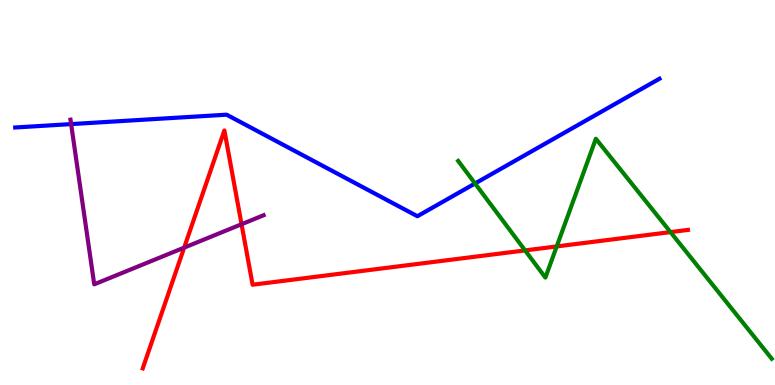[{'lines': ['blue', 'red'], 'intersections': []}, {'lines': ['green', 'red'], 'intersections': [{'x': 6.78, 'y': 3.5}, {'x': 7.18, 'y': 3.6}, {'x': 8.65, 'y': 3.97}]}, {'lines': ['purple', 'red'], 'intersections': [{'x': 2.38, 'y': 3.57}, {'x': 3.12, 'y': 4.18}]}, {'lines': ['blue', 'green'], 'intersections': [{'x': 6.13, 'y': 5.23}]}, {'lines': ['blue', 'purple'], 'intersections': [{'x': 0.918, 'y': 6.78}]}, {'lines': ['green', 'purple'], 'intersections': []}]